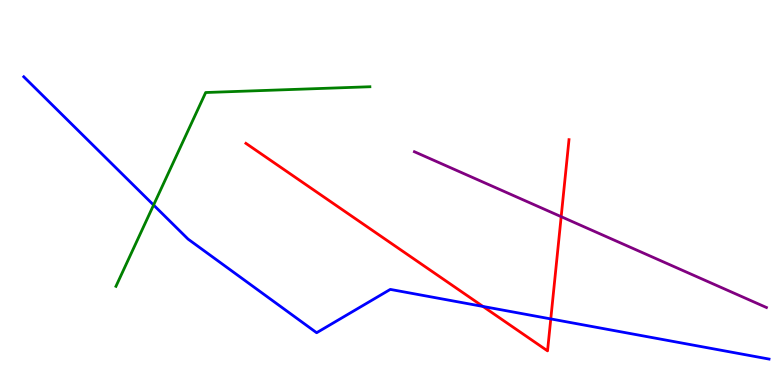[{'lines': ['blue', 'red'], 'intersections': [{'x': 6.23, 'y': 2.04}, {'x': 7.11, 'y': 1.72}]}, {'lines': ['green', 'red'], 'intersections': []}, {'lines': ['purple', 'red'], 'intersections': [{'x': 7.24, 'y': 4.37}]}, {'lines': ['blue', 'green'], 'intersections': [{'x': 1.98, 'y': 4.67}]}, {'lines': ['blue', 'purple'], 'intersections': []}, {'lines': ['green', 'purple'], 'intersections': []}]